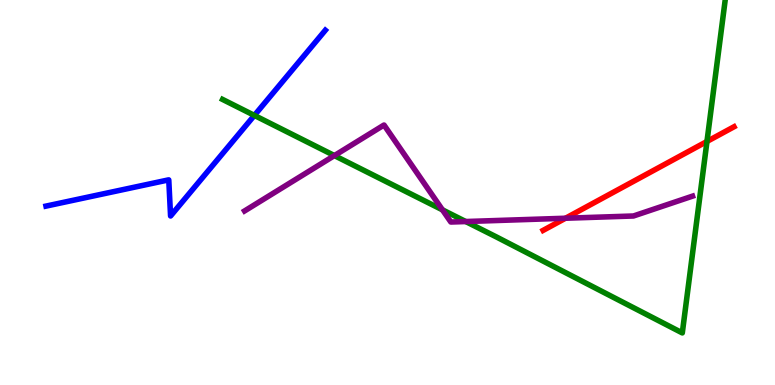[{'lines': ['blue', 'red'], 'intersections': []}, {'lines': ['green', 'red'], 'intersections': [{'x': 9.12, 'y': 6.33}]}, {'lines': ['purple', 'red'], 'intersections': [{'x': 7.3, 'y': 4.33}]}, {'lines': ['blue', 'green'], 'intersections': [{'x': 3.28, 'y': 7.0}]}, {'lines': ['blue', 'purple'], 'intersections': []}, {'lines': ['green', 'purple'], 'intersections': [{'x': 4.31, 'y': 5.96}, {'x': 5.71, 'y': 4.55}, {'x': 6.01, 'y': 4.25}]}]